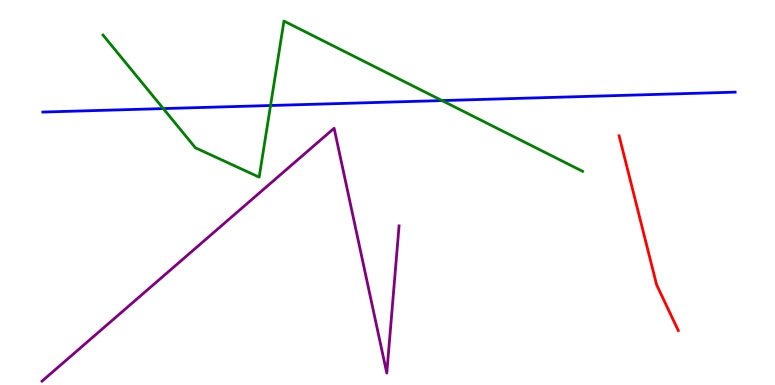[{'lines': ['blue', 'red'], 'intersections': []}, {'lines': ['green', 'red'], 'intersections': []}, {'lines': ['purple', 'red'], 'intersections': []}, {'lines': ['blue', 'green'], 'intersections': [{'x': 2.11, 'y': 7.18}, {'x': 3.49, 'y': 7.26}, {'x': 5.7, 'y': 7.39}]}, {'lines': ['blue', 'purple'], 'intersections': []}, {'lines': ['green', 'purple'], 'intersections': []}]